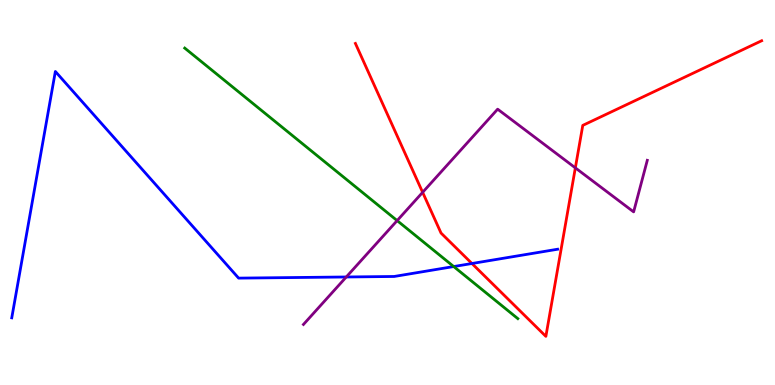[{'lines': ['blue', 'red'], 'intersections': [{'x': 6.09, 'y': 3.16}]}, {'lines': ['green', 'red'], 'intersections': []}, {'lines': ['purple', 'red'], 'intersections': [{'x': 5.45, 'y': 5.0}, {'x': 7.42, 'y': 5.64}]}, {'lines': ['blue', 'green'], 'intersections': [{'x': 5.85, 'y': 3.08}]}, {'lines': ['blue', 'purple'], 'intersections': [{'x': 4.47, 'y': 2.81}]}, {'lines': ['green', 'purple'], 'intersections': [{'x': 5.12, 'y': 4.27}]}]